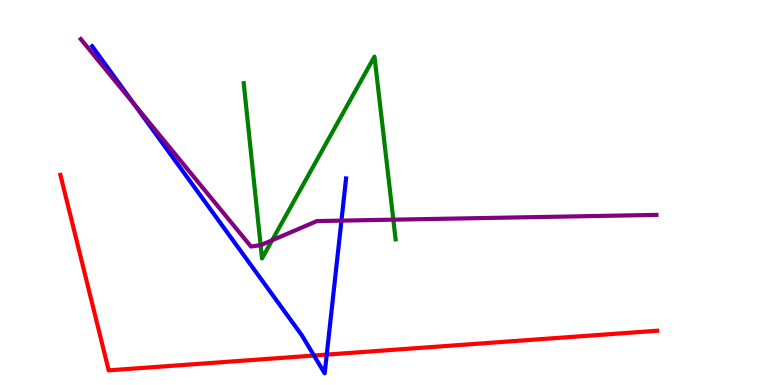[{'lines': ['blue', 'red'], 'intersections': [{'x': 4.05, 'y': 0.765}, {'x': 4.22, 'y': 0.789}]}, {'lines': ['green', 'red'], 'intersections': []}, {'lines': ['purple', 'red'], 'intersections': []}, {'lines': ['blue', 'green'], 'intersections': []}, {'lines': ['blue', 'purple'], 'intersections': [{'x': 1.73, 'y': 7.29}, {'x': 4.41, 'y': 4.27}]}, {'lines': ['green', 'purple'], 'intersections': [{'x': 3.36, 'y': 3.63}, {'x': 3.51, 'y': 3.76}, {'x': 5.08, 'y': 4.29}]}]